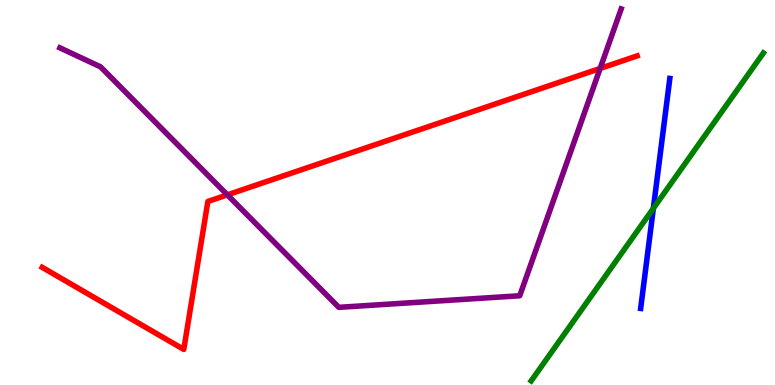[{'lines': ['blue', 'red'], 'intersections': []}, {'lines': ['green', 'red'], 'intersections': []}, {'lines': ['purple', 'red'], 'intersections': [{'x': 2.93, 'y': 4.94}, {'x': 7.74, 'y': 8.22}]}, {'lines': ['blue', 'green'], 'intersections': [{'x': 8.43, 'y': 4.59}]}, {'lines': ['blue', 'purple'], 'intersections': []}, {'lines': ['green', 'purple'], 'intersections': []}]